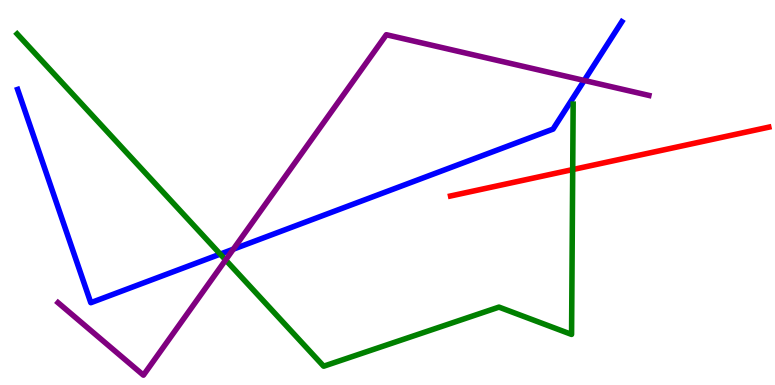[{'lines': ['blue', 'red'], 'intersections': []}, {'lines': ['green', 'red'], 'intersections': [{'x': 7.39, 'y': 5.6}]}, {'lines': ['purple', 'red'], 'intersections': []}, {'lines': ['blue', 'green'], 'intersections': [{'x': 2.84, 'y': 3.4}]}, {'lines': ['blue', 'purple'], 'intersections': [{'x': 3.01, 'y': 3.53}, {'x': 7.54, 'y': 7.91}]}, {'lines': ['green', 'purple'], 'intersections': [{'x': 2.91, 'y': 3.25}]}]